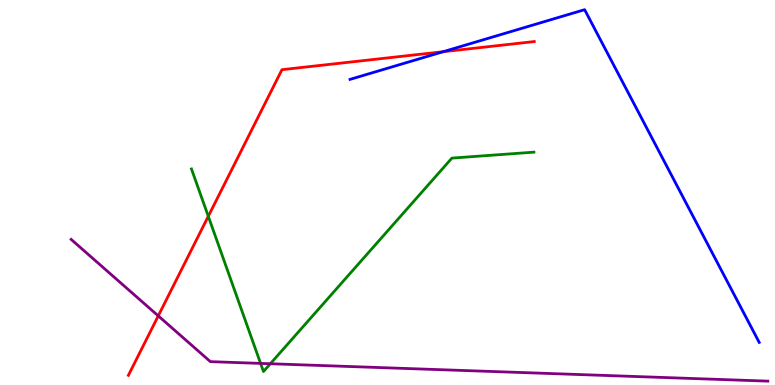[{'lines': ['blue', 'red'], 'intersections': [{'x': 5.72, 'y': 8.66}]}, {'lines': ['green', 'red'], 'intersections': [{'x': 2.69, 'y': 4.38}]}, {'lines': ['purple', 'red'], 'intersections': [{'x': 2.04, 'y': 1.8}]}, {'lines': ['blue', 'green'], 'intersections': []}, {'lines': ['blue', 'purple'], 'intersections': []}, {'lines': ['green', 'purple'], 'intersections': [{'x': 3.36, 'y': 0.561}, {'x': 3.49, 'y': 0.552}]}]